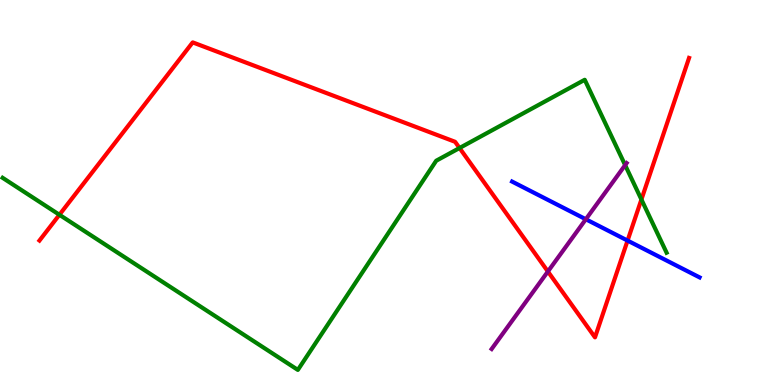[{'lines': ['blue', 'red'], 'intersections': [{'x': 8.1, 'y': 3.75}]}, {'lines': ['green', 'red'], 'intersections': [{'x': 0.767, 'y': 4.42}, {'x': 5.93, 'y': 6.16}, {'x': 8.28, 'y': 4.82}]}, {'lines': ['purple', 'red'], 'intersections': [{'x': 7.07, 'y': 2.95}]}, {'lines': ['blue', 'green'], 'intersections': []}, {'lines': ['blue', 'purple'], 'intersections': [{'x': 7.56, 'y': 4.3}]}, {'lines': ['green', 'purple'], 'intersections': [{'x': 8.07, 'y': 5.71}]}]